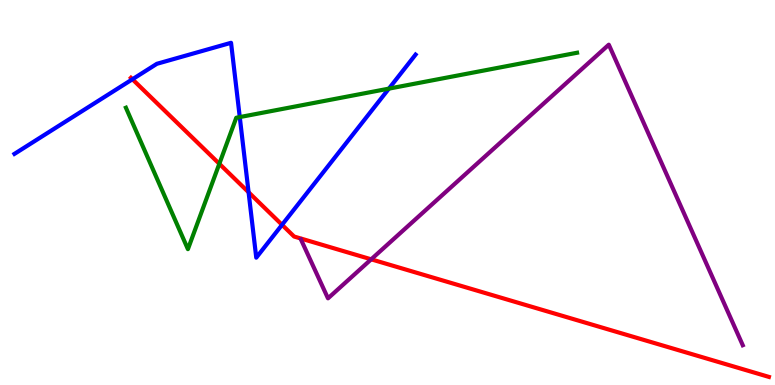[{'lines': ['blue', 'red'], 'intersections': [{'x': 1.71, 'y': 7.94}, {'x': 3.21, 'y': 5.01}, {'x': 3.64, 'y': 4.16}]}, {'lines': ['green', 'red'], 'intersections': [{'x': 2.83, 'y': 5.75}]}, {'lines': ['purple', 'red'], 'intersections': [{'x': 4.79, 'y': 3.26}]}, {'lines': ['blue', 'green'], 'intersections': [{'x': 3.09, 'y': 6.96}, {'x': 5.02, 'y': 7.7}]}, {'lines': ['blue', 'purple'], 'intersections': []}, {'lines': ['green', 'purple'], 'intersections': []}]